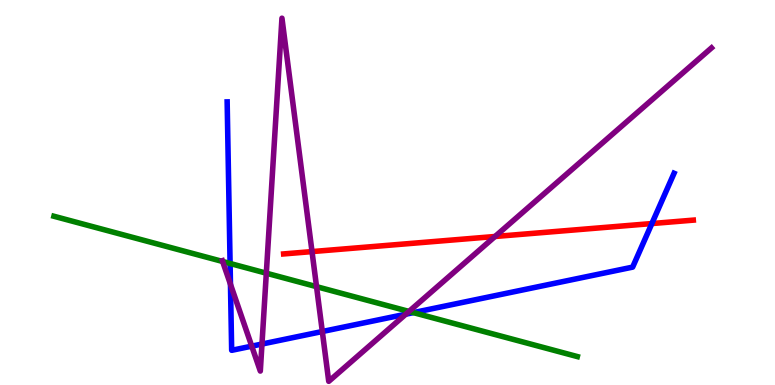[{'lines': ['blue', 'red'], 'intersections': [{'x': 8.41, 'y': 4.19}]}, {'lines': ['green', 'red'], 'intersections': []}, {'lines': ['purple', 'red'], 'intersections': [{'x': 4.03, 'y': 3.47}, {'x': 6.39, 'y': 3.86}]}, {'lines': ['blue', 'green'], 'intersections': [{'x': 2.97, 'y': 3.16}, {'x': 5.33, 'y': 1.88}]}, {'lines': ['blue', 'purple'], 'intersections': [{'x': 2.97, 'y': 2.62}, {'x': 3.25, 'y': 1.01}, {'x': 3.38, 'y': 1.06}, {'x': 4.16, 'y': 1.39}, {'x': 5.24, 'y': 1.84}]}, {'lines': ['green', 'purple'], 'intersections': [{'x': 2.87, 'y': 3.21}, {'x': 3.44, 'y': 2.9}, {'x': 4.08, 'y': 2.55}, {'x': 5.28, 'y': 1.91}]}]